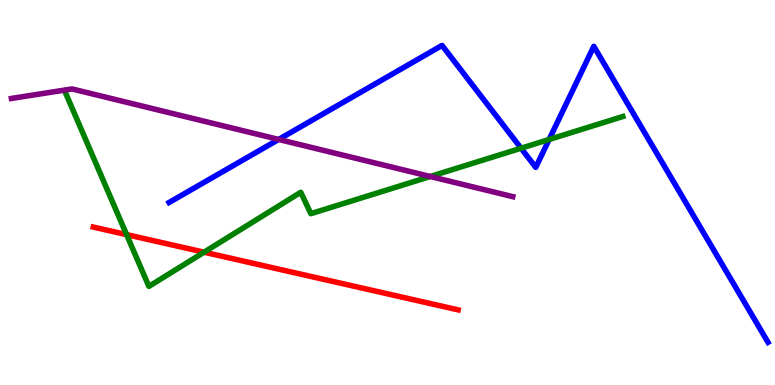[{'lines': ['blue', 'red'], 'intersections': []}, {'lines': ['green', 'red'], 'intersections': [{'x': 1.63, 'y': 3.91}, {'x': 2.63, 'y': 3.45}]}, {'lines': ['purple', 'red'], 'intersections': []}, {'lines': ['blue', 'green'], 'intersections': [{'x': 6.72, 'y': 6.15}, {'x': 7.09, 'y': 6.38}]}, {'lines': ['blue', 'purple'], 'intersections': [{'x': 3.6, 'y': 6.38}]}, {'lines': ['green', 'purple'], 'intersections': [{'x': 5.55, 'y': 5.42}]}]